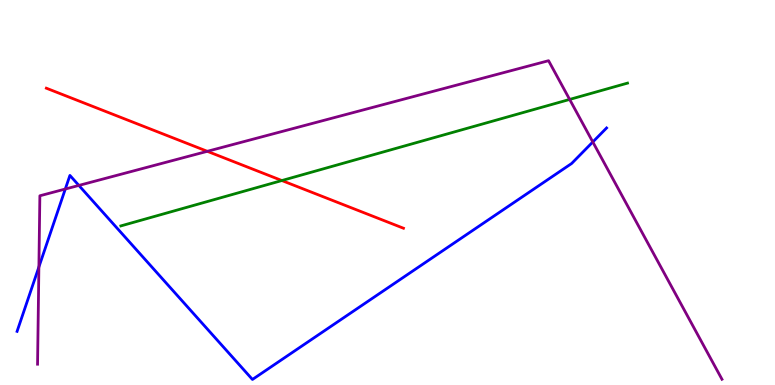[{'lines': ['blue', 'red'], 'intersections': []}, {'lines': ['green', 'red'], 'intersections': [{'x': 3.64, 'y': 5.31}]}, {'lines': ['purple', 'red'], 'intersections': [{'x': 2.68, 'y': 6.07}]}, {'lines': ['blue', 'green'], 'intersections': []}, {'lines': ['blue', 'purple'], 'intersections': [{'x': 0.502, 'y': 3.07}, {'x': 0.843, 'y': 5.09}, {'x': 1.02, 'y': 5.18}, {'x': 7.65, 'y': 6.31}]}, {'lines': ['green', 'purple'], 'intersections': [{'x': 7.35, 'y': 7.42}]}]